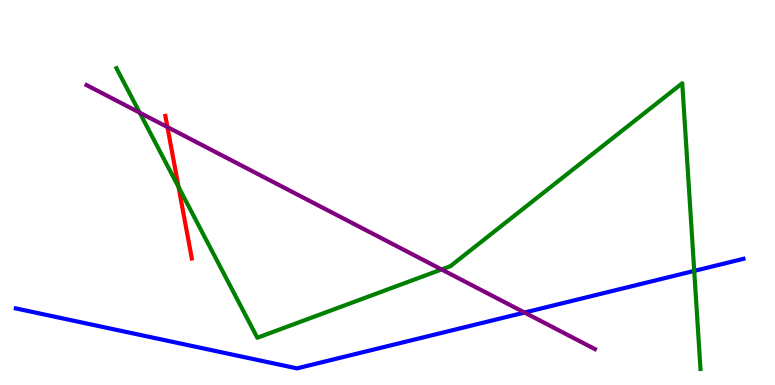[{'lines': ['blue', 'red'], 'intersections': []}, {'lines': ['green', 'red'], 'intersections': [{'x': 2.3, 'y': 5.14}]}, {'lines': ['purple', 'red'], 'intersections': [{'x': 2.16, 'y': 6.7}]}, {'lines': ['blue', 'green'], 'intersections': [{'x': 8.96, 'y': 2.96}]}, {'lines': ['blue', 'purple'], 'intersections': [{'x': 6.77, 'y': 1.88}]}, {'lines': ['green', 'purple'], 'intersections': [{'x': 1.8, 'y': 7.07}, {'x': 5.7, 'y': 3.0}]}]